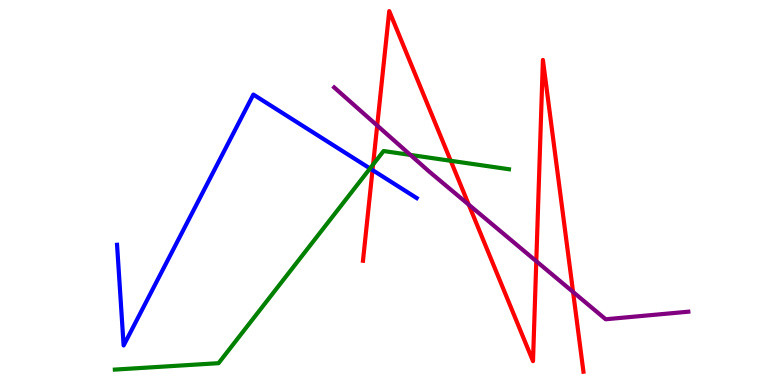[{'lines': ['blue', 'red'], 'intersections': [{'x': 4.81, 'y': 5.58}]}, {'lines': ['green', 'red'], 'intersections': [{'x': 4.81, 'y': 5.73}, {'x': 5.82, 'y': 5.82}]}, {'lines': ['purple', 'red'], 'intersections': [{'x': 4.87, 'y': 6.74}, {'x': 6.05, 'y': 4.68}, {'x': 6.92, 'y': 3.22}, {'x': 7.39, 'y': 2.42}]}, {'lines': ['blue', 'green'], 'intersections': [{'x': 4.77, 'y': 5.62}]}, {'lines': ['blue', 'purple'], 'intersections': []}, {'lines': ['green', 'purple'], 'intersections': [{'x': 5.3, 'y': 5.98}]}]